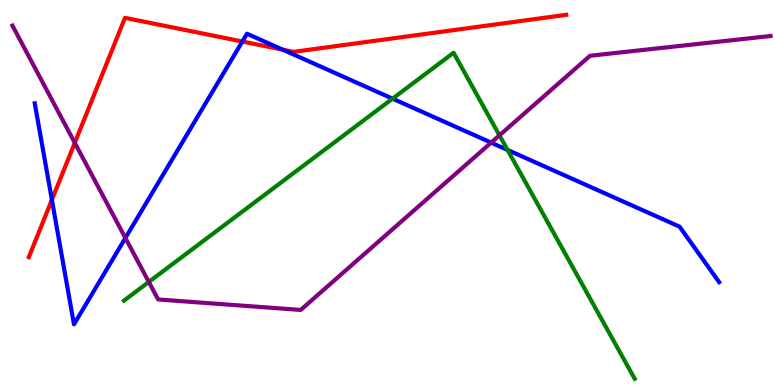[{'lines': ['blue', 'red'], 'intersections': [{'x': 0.669, 'y': 4.81}, {'x': 3.13, 'y': 8.92}, {'x': 3.65, 'y': 8.71}]}, {'lines': ['green', 'red'], 'intersections': []}, {'lines': ['purple', 'red'], 'intersections': [{'x': 0.965, 'y': 6.29}]}, {'lines': ['blue', 'green'], 'intersections': [{'x': 5.07, 'y': 7.44}, {'x': 6.55, 'y': 6.11}]}, {'lines': ['blue', 'purple'], 'intersections': [{'x': 1.62, 'y': 3.82}, {'x': 6.34, 'y': 6.3}]}, {'lines': ['green', 'purple'], 'intersections': [{'x': 1.92, 'y': 2.68}, {'x': 6.44, 'y': 6.48}]}]